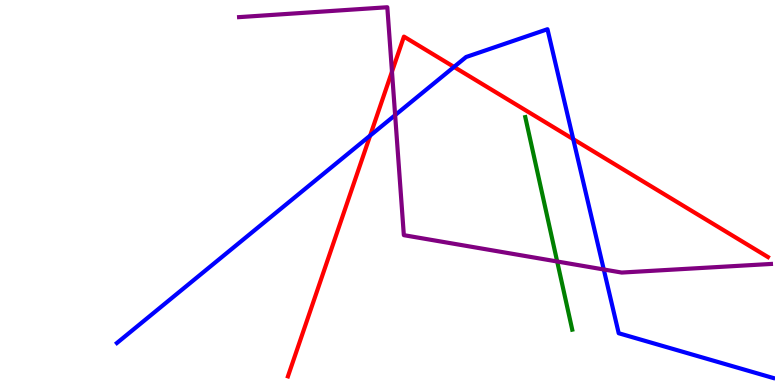[{'lines': ['blue', 'red'], 'intersections': [{'x': 4.78, 'y': 6.48}, {'x': 5.86, 'y': 8.26}, {'x': 7.4, 'y': 6.39}]}, {'lines': ['green', 'red'], 'intersections': []}, {'lines': ['purple', 'red'], 'intersections': [{'x': 5.06, 'y': 8.14}]}, {'lines': ['blue', 'green'], 'intersections': []}, {'lines': ['blue', 'purple'], 'intersections': [{'x': 5.1, 'y': 7.01}, {'x': 7.79, 'y': 3.0}]}, {'lines': ['green', 'purple'], 'intersections': [{'x': 7.19, 'y': 3.21}]}]